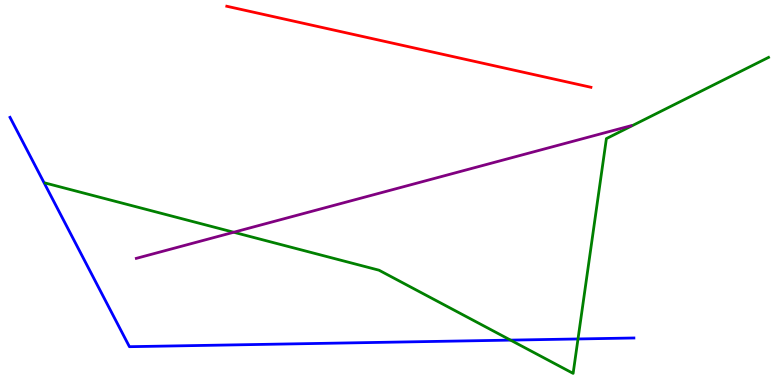[{'lines': ['blue', 'red'], 'intersections': []}, {'lines': ['green', 'red'], 'intersections': []}, {'lines': ['purple', 'red'], 'intersections': []}, {'lines': ['blue', 'green'], 'intersections': [{'x': 6.59, 'y': 1.17}, {'x': 7.46, 'y': 1.2}]}, {'lines': ['blue', 'purple'], 'intersections': []}, {'lines': ['green', 'purple'], 'intersections': [{'x': 3.02, 'y': 3.97}]}]